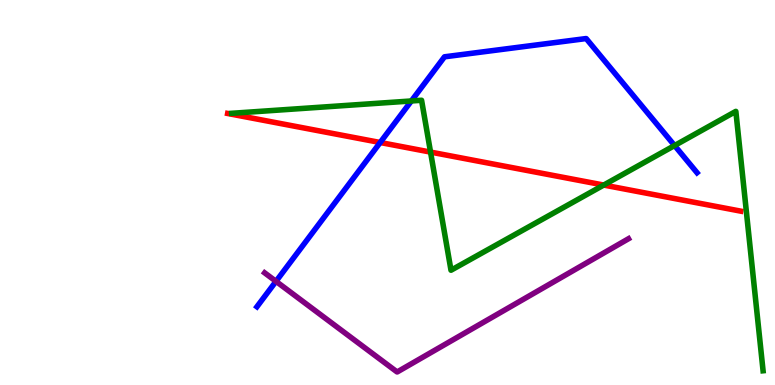[{'lines': ['blue', 'red'], 'intersections': [{'x': 4.91, 'y': 6.3}]}, {'lines': ['green', 'red'], 'intersections': [{'x': 5.56, 'y': 6.05}, {'x': 7.79, 'y': 5.19}]}, {'lines': ['purple', 'red'], 'intersections': []}, {'lines': ['blue', 'green'], 'intersections': [{'x': 5.31, 'y': 7.38}, {'x': 8.7, 'y': 6.22}]}, {'lines': ['blue', 'purple'], 'intersections': [{'x': 3.56, 'y': 2.69}]}, {'lines': ['green', 'purple'], 'intersections': []}]